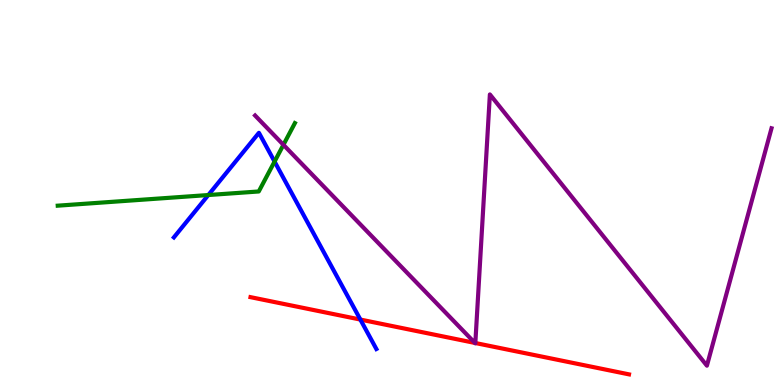[{'lines': ['blue', 'red'], 'intersections': [{'x': 4.65, 'y': 1.7}]}, {'lines': ['green', 'red'], 'intersections': []}, {'lines': ['purple', 'red'], 'intersections': [{'x': 6.13, 'y': 1.09}, {'x': 6.13, 'y': 1.09}]}, {'lines': ['blue', 'green'], 'intersections': [{'x': 2.69, 'y': 4.93}, {'x': 3.54, 'y': 5.8}]}, {'lines': ['blue', 'purple'], 'intersections': []}, {'lines': ['green', 'purple'], 'intersections': [{'x': 3.66, 'y': 6.24}]}]